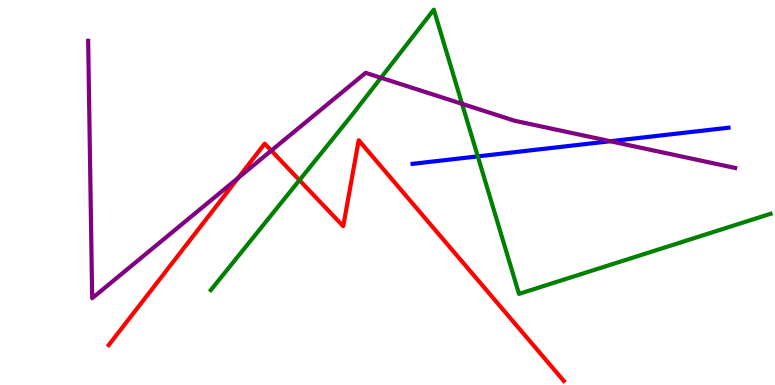[{'lines': ['blue', 'red'], 'intersections': []}, {'lines': ['green', 'red'], 'intersections': [{'x': 3.86, 'y': 5.32}]}, {'lines': ['purple', 'red'], 'intersections': [{'x': 3.07, 'y': 5.38}, {'x': 3.5, 'y': 6.09}]}, {'lines': ['blue', 'green'], 'intersections': [{'x': 6.17, 'y': 5.94}]}, {'lines': ['blue', 'purple'], 'intersections': [{'x': 7.88, 'y': 6.33}]}, {'lines': ['green', 'purple'], 'intersections': [{'x': 4.92, 'y': 7.98}, {'x': 5.96, 'y': 7.3}]}]